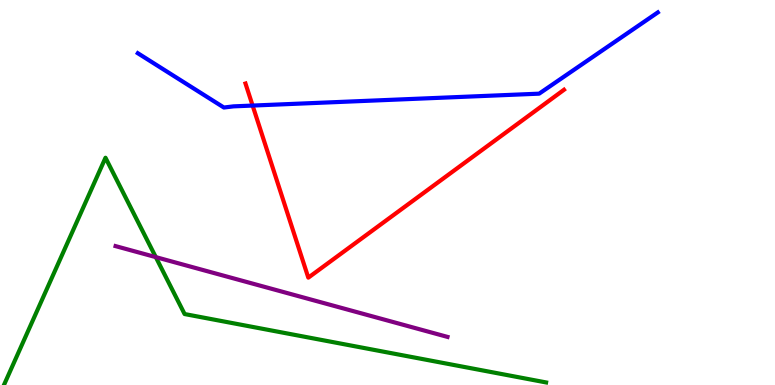[{'lines': ['blue', 'red'], 'intersections': [{'x': 3.26, 'y': 7.26}]}, {'lines': ['green', 'red'], 'intersections': []}, {'lines': ['purple', 'red'], 'intersections': []}, {'lines': ['blue', 'green'], 'intersections': []}, {'lines': ['blue', 'purple'], 'intersections': []}, {'lines': ['green', 'purple'], 'intersections': [{'x': 2.01, 'y': 3.32}]}]